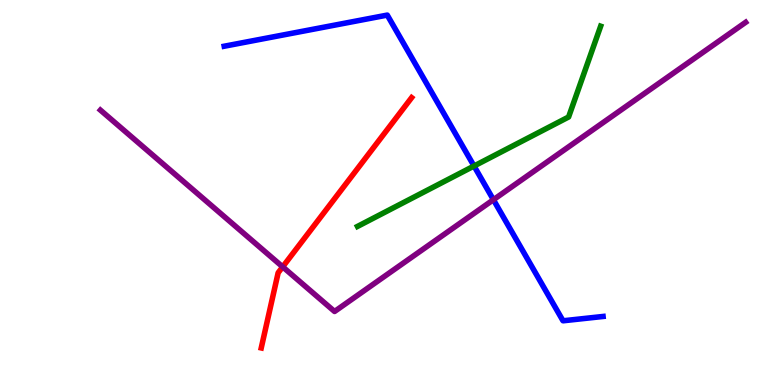[{'lines': ['blue', 'red'], 'intersections': []}, {'lines': ['green', 'red'], 'intersections': []}, {'lines': ['purple', 'red'], 'intersections': [{'x': 3.65, 'y': 3.07}]}, {'lines': ['blue', 'green'], 'intersections': [{'x': 6.12, 'y': 5.69}]}, {'lines': ['blue', 'purple'], 'intersections': [{'x': 6.37, 'y': 4.81}]}, {'lines': ['green', 'purple'], 'intersections': []}]